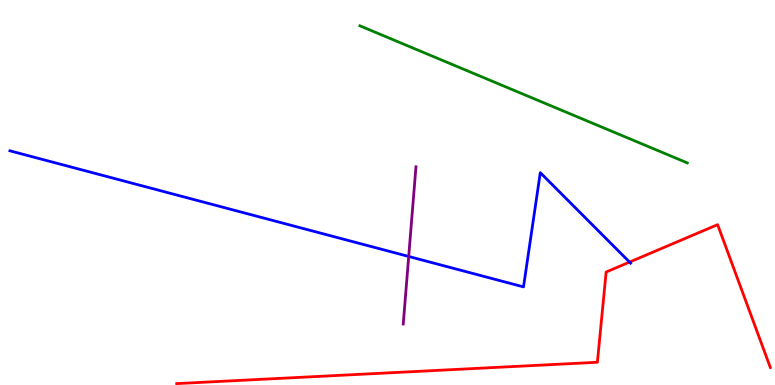[{'lines': ['blue', 'red'], 'intersections': [{'x': 8.12, 'y': 3.19}]}, {'lines': ['green', 'red'], 'intersections': []}, {'lines': ['purple', 'red'], 'intersections': []}, {'lines': ['blue', 'green'], 'intersections': []}, {'lines': ['blue', 'purple'], 'intersections': [{'x': 5.27, 'y': 3.34}]}, {'lines': ['green', 'purple'], 'intersections': []}]